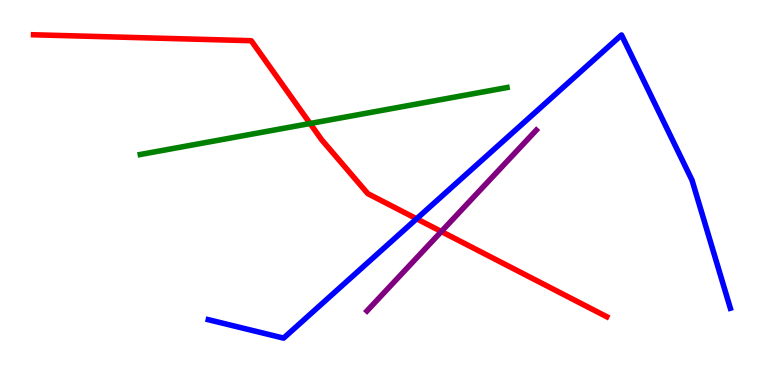[{'lines': ['blue', 'red'], 'intersections': [{'x': 5.38, 'y': 4.32}]}, {'lines': ['green', 'red'], 'intersections': [{'x': 4.0, 'y': 6.79}]}, {'lines': ['purple', 'red'], 'intersections': [{'x': 5.69, 'y': 3.99}]}, {'lines': ['blue', 'green'], 'intersections': []}, {'lines': ['blue', 'purple'], 'intersections': []}, {'lines': ['green', 'purple'], 'intersections': []}]